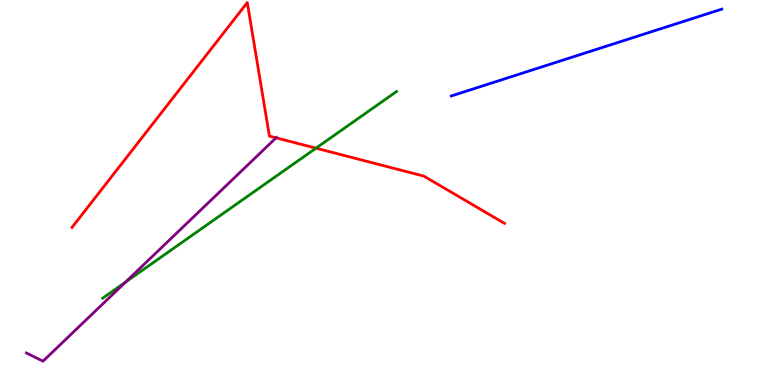[{'lines': ['blue', 'red'], 'intersections': []}, {'lines': ['green', 'red'], 'intersections': [{'x': 4.08, 'y': 6.15}]}, {'lines': ['purple', 'red'], 'intersections': [{'x': 3.56, 'y': 6.42}]}, {'lines': ['blue', 'green'], 'intersections': []}, {'lines': ['blue', 'purple'], 'intersections': []}, {'lines': ['green', 'purple'], 'intersections': [{'x': 1.62, 'y': 2.67}]}]